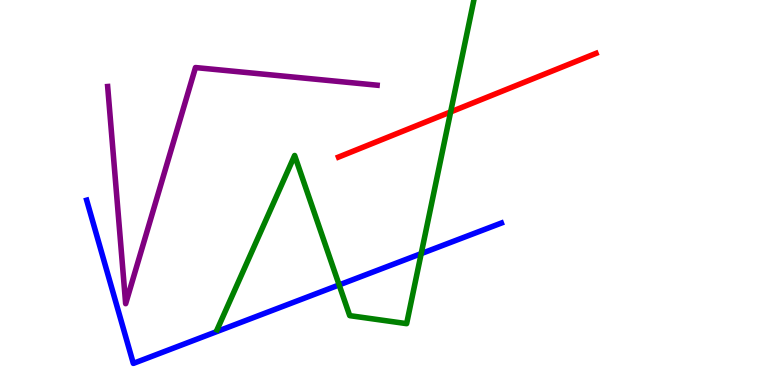[{'lines': ['blue', 'red'], 'intersections': []}, {'lines': ['green', 'red'], 'intersections': [{'x': 5.81, 'y': 7.09}]}, {'lines': ['purple', 'red'], 'intersections': []}, {'lines': ['blue', 'green'], 'intersections': [{'x': 4.38, 'y': 2.6}, {'x': 5.43, 'y': 3.41}]}, {'lines': ['blue', 'purple'], 'intersections': []}, {'lines': ['green', 'purple'], 'intersections': []}]